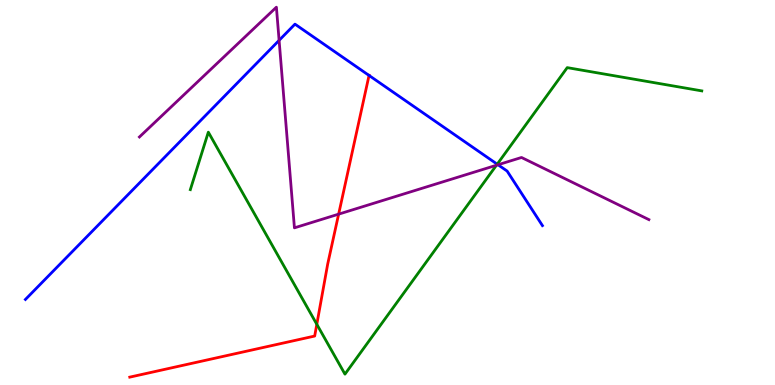[{'lines': ['blue', 'red'], 'intersections': [{'x': 4.76, 'y': 8.04}]}, {'lines': ['green', 'red'], 'intersections': [{'x': 4.09, 'y': 1.58}]}, {'lines': ['purple', 'red'], 'intersections': [{'x': 4.37, 'y': 4.44}]}, {'lines': ['blue', 'green'], 'intersections': [{'x': 6.42, 'y': 5.74}]}, {'lines': ['blue', 'purple'], 'intersections': [{'x': 3.6, 'y': 8.95}, {'x': 6.43, 'y': 5.72}]}, {'lines': ['green', 'purple'], 'intersections': [{'x': 6.41, 'y': 5.71}]}]